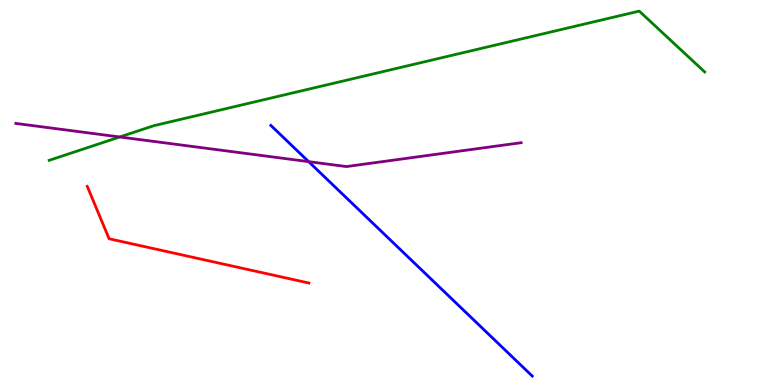[{'lines': ['blue', 'red'], 'intersections': []}, {'lines': ['green', 'red'], 'intersections': []}, {'lines': ['purple', 'red'], 'intersections': []}, {'lines': ['blue', 'green'], 'intersections': []}, {'lines': ['blue', 'purple'], 'intersections': [{'x': 3.98, 'y': 5.8}]}, {'lines': ['green', 'purple'], 'intersections': [{'x': 1.54, 'y': 6.44}]}]